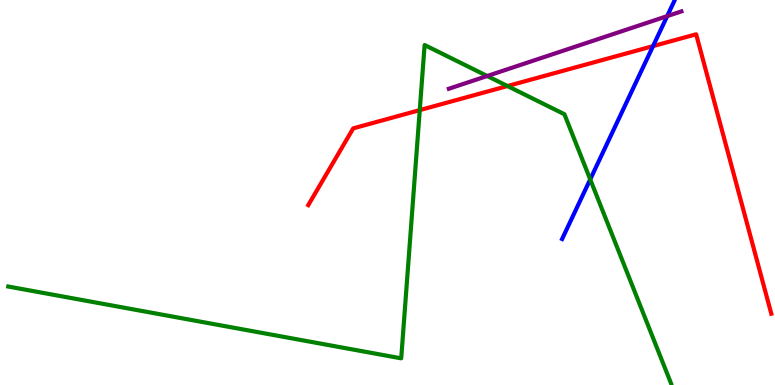[{'lines': ['blue', 'red'], 'intersections': [{'x': 8.43, 'y': 8.8}]}, {'lines': ['green', 'red'], 'intersections': [{'x': 5.42, 'y': 7.14}, {'x': 6.55, 'y': 7.77}]}, {'lines': ['purple', 'red'], 'intersections': []}, {'lines': ['blue', 'green'], 'intersections': [{'x': 7.62, 'y': 5.34}]}, {'lines': ['blue', 'purple'], 'intersections': [{'x': 8.61, 'y': 9.58}]}, {'lines': ['green', 'purple'], 'intersections': [{'x': 6.29, 'y': 8.03}]}]